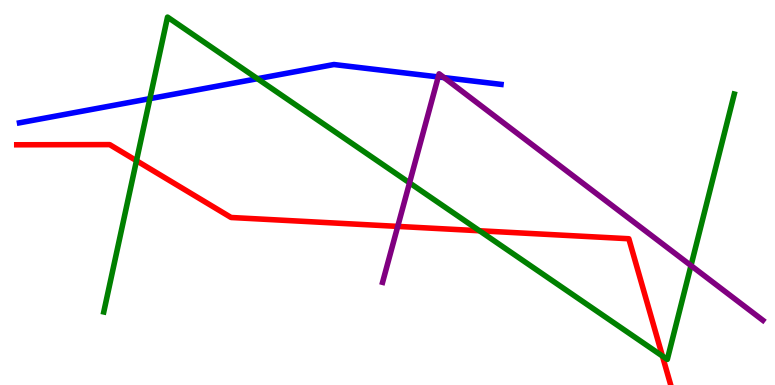[{'lines': ['blue', 'red'], 'intersections': []}, {'lines': ['green', 'red'], 'intersections': [{'x': 1.76, 'y': 5.83}, {'x': 6.19, 'y': 4.01}, {'x': 8.55, 'y': 0.752}]}, {'lines': ['purple', 'red'], 'intersections': [{'x': 5.13, 'y': 4.12}]}, {'lines': ['blue', 'green'], 'intersections': [{'x': 1.93, 'y': 7.44}, {'x': 3.32, 'y': 7.96}]}, {'lines': ['blue', 'purple'], 'intersections': [{'x': 5.65, 'y': 8.0}, {'x': 5.73, 'y': 7.98}]}, {'lines': ['green', 'purple'], 'intersections': [{'x': 5.28, 'y': 5.25}, {'x': 8.92, 'y': 3.1}]}]